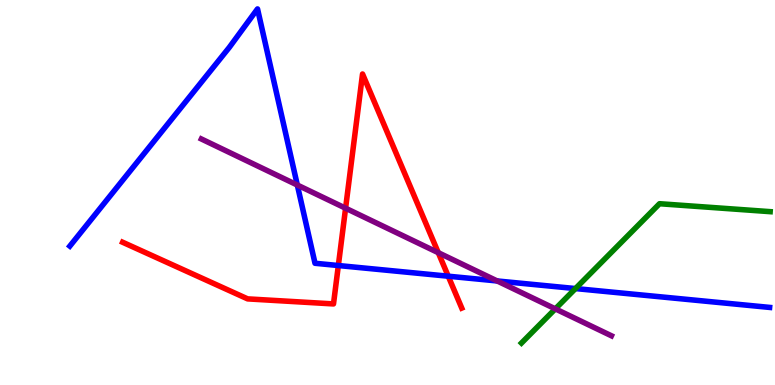[{'lines': ['blue', 'red'], 'intersections': [{'x': 4.37, 'y': 3.1}, {'x': 5.78, 'y': 2.83}]}, {'lines': ['green', 'red'], 'intersections': []}, {'lines': ['purple', 'red'], 'intersections': [{'x': 4.46, 'y': 4.59}, {'x': 5.66, 'y': 3.44}]}, {'lines': ['blue', 'green'], 'intersections': [{'x': 7.43, 'y': 2.5}]}, {'lines': ['blue', 'purple'], 'intersections': [{'x': 3.84, 'y': 5.19}, {'x': 6.42, 'y': 2.7}]}, {'lines': ['green', 'purple'], 'intersections': [{'x': 7.17, 'y': 1.98}]}]